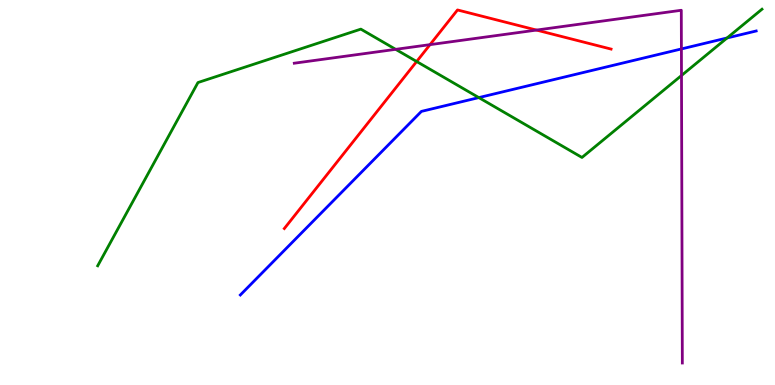[{'lines': ['blue', 'red'], 'intersections': []}, {'lines': ['green', 'red'], 'intersections': [{'x': 5.38, 'y': 8.4}]}, {'lines': ['purple', 'red'], 'intersections': [{'x': 5.55, 'y': 8.84}, {'x': 6.92, 'y': 9.22}]}, {'lines': ['blue', 'green'], 'intersections': [{'x': 6.18, 'y': 7.46}, {'x': 9.38, 'y': 9.01}]}, {'lines': ['blue', 'purple'], 'intersections': [{'x': 8.79, 'y': 8.73}]}, {'lines': ['green', 'purple'], 'intersections': [{'x': 5.11, 'y': 8.72}, {'x': 8.79, 'y': 8.04}]}]